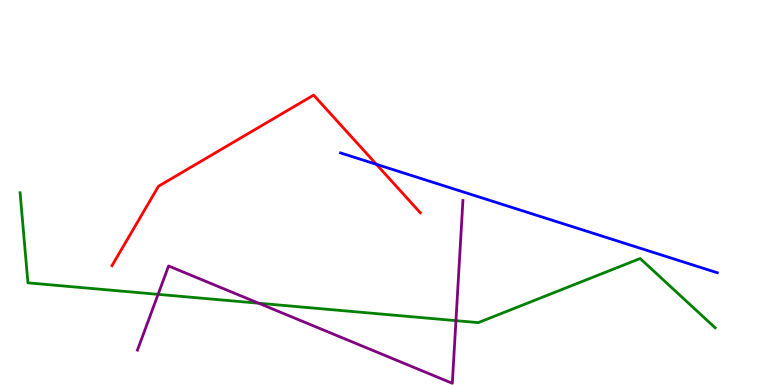[{'lines': ['blue', 'red'], 'intersections': [{'x': 4.86, 'y': 5.73}]}, {'lines': ['green', 'red'], 'intersections': []}, {'lines': ['purple', 'red'], 'intersections': []}, {'lines': ['blue', 'green'], 'intersections': []}, {'lines': ['blue', 'purple'], 'intersections': []}, {'lines': ['green', 'purple'], 'intersections': [{'x': 2.04, 'y': 2.35}, {'x': 3.34, 'y': 2.12}, {'x': 5.88, 'y': 1.67}]}]